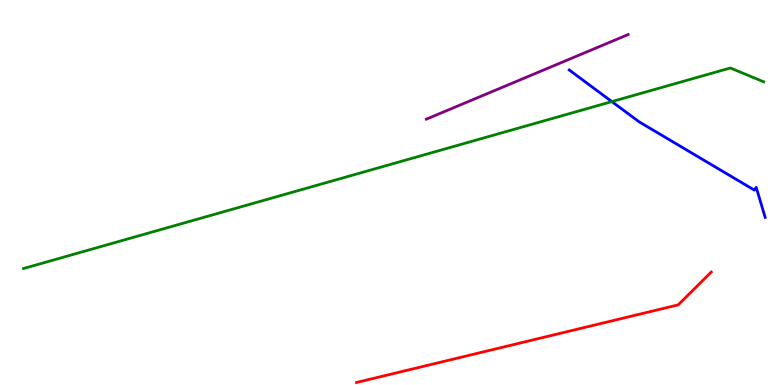[{'lines': ['blue', 'red'], 'intersections': []}, {'lines': ['green', 'red'], 'intersections': []}, {'lines': ['purple', 'red'], 'intersections': []}, {'lines': ['blue', 'green'], 'intersections': [{'x': 7.89, 'y': 7.36}]}, {'lines': ['blue', 'purple'], 'intersections': []}, {'lines': ['green', 'purple'], 'intersections': []}]